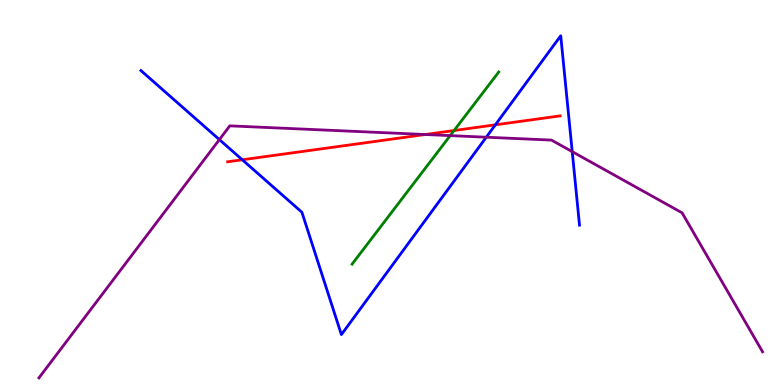[{'lines': ['blue', 'red'], 'intersections': [{'x': 3.13, 'y': 5.85}, {'x': 6.39, 'y': 6.76}]}, {'lines': ['green', 'red'], 'intersections': [{'x': 5.86, 'y': 6.61}]}, {'lines': ['purple', 'red'], 'intersections': [{'x': 5.49, 'y': 6.51}]}, {'lines': ['blue', 'green'], 'intersections': []}, {'lines': ['blue', 'purple'], 'intersections': [{'x': 2.83, 'y': 6.37}, {'x': 6.27, 'y': 6.44}, {'x': 7.38, 'y': 6.06}]}, {'lines': ['green', 'purple'], 'intersections': [{'x': 5.81, 'y': 6.48}]}]